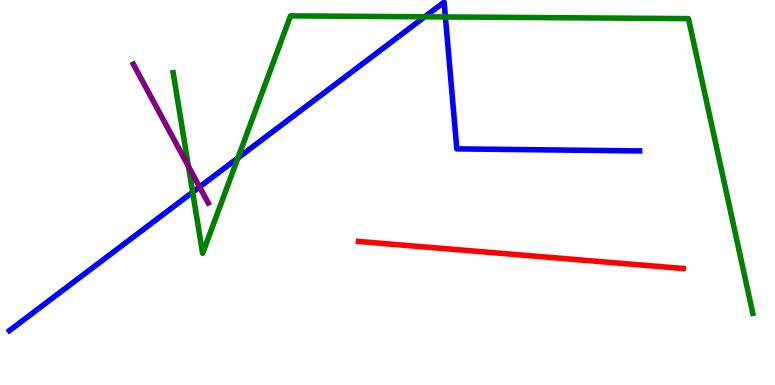[{'lines': ['blue', 'red'], 'intersections': []}, {'lines': ['green', 'red'], 'intersections': []}, {'lines': ['purple', 'red'], 'intersections': []}, {'lines': ['blue', 'green'], 'intersections': [{'x': 2.49, 'y': 5.01}, {'x': 3.07, 'y': 5.9}, {'x': 5.48, 'y': 9.56}, {'x': 5.75, 'y': 9.56}]}, {'lines': ['blue', 'purple'], 'intersections': [{'x': 2.58, 'y': 5.14}]}, {'lines': ['green', 'purple'], 'intersections': [{'x': 2.43, 'y': 5.68}]}]